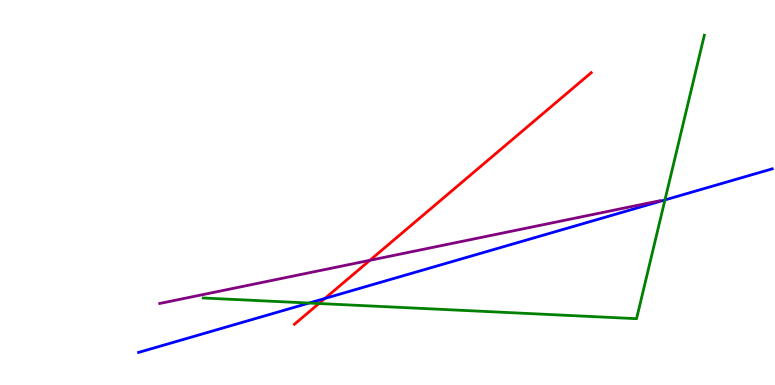[{'lines': ['blue', 'red'], 'intersections': [{'x': 4.19, 'y': 2.25}]}, {'lines': ['green', 'red'], 'intersections': [{'x': 4.12, 'y': 2.12}]}, {'lines': ['purple', 'red'], 'intersections': [{'x': 4.77, 'y': 3.24}]}, {'lines': ['blue', 'green'], 'intersections': [{'x': 3.99, 'y': 2.13}, {'x': 8.58, 'y': 4.81}]}, {'lines': ['blue', 'purple'], 'intersections': []}, {'lines': ['green', 'purple'], 'intersections': []}]